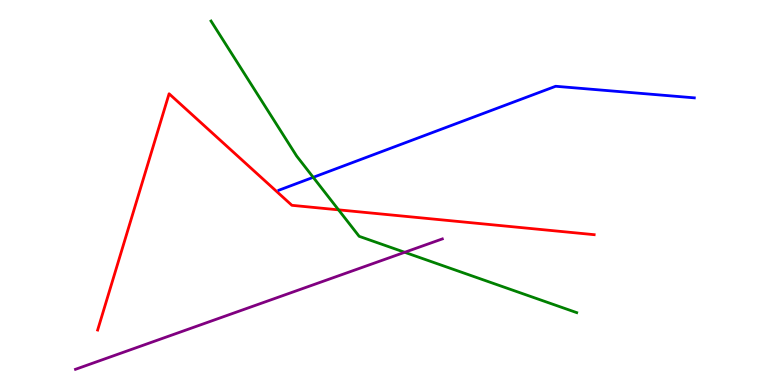[{'lines': ['blue', 'red'], 'intersections': []}, {'lines': ['green', 'red'], 'intersections': [{'x': 4.37, 'y': 4.55}]}, {'lines': ['purple', 'red'], 'intersections': []}, {'lines': ['blue', 'green'], 'intersections': [{'x': 4.04, 'y': 5.39}]}, {'lines': ['blue', 'purple'], 'intersections': []}, {'lines': ['green', 'purple'], 'intersections': [{'x': 5.22, 'y': 3.45}]}]